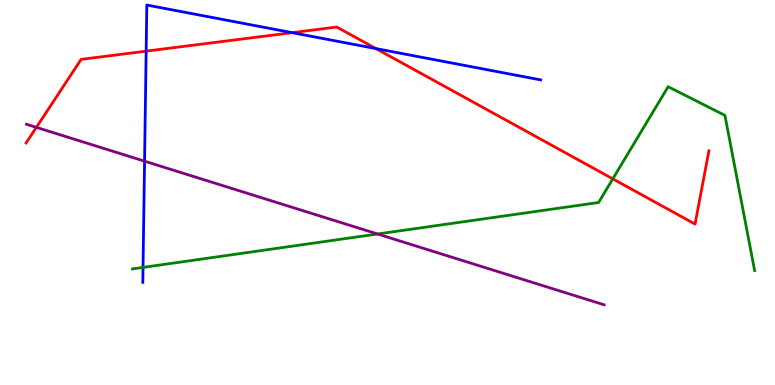[{'lines': ['blue', 'red'], 'intersections': [{'x': 1.89, 'y': 8.67}, {'x': 3.77, 'y': 9.15}, {'x': 4.85, 'y': 8.74}]}, {'lines': ['green', 'red'], 'intersections': [{'x': 7.91, 'y': 5.35}]}, {'lines': ['purple', 'red'], 'intersections': [{'x': 0.469, 'y': 6.69}]}, {'lines': ['blue', 'green'], 'intersections': [{'x': 1.85, 'y': 3.05}]}, {'lines': ['blue', 'purple'], 'intersections': [{'x': 1.87, 'y': 5.81}]}, {'lines': ['green', 'purple'], 'intersections': [{'x': 4.87, 'y': 3.92}]}]